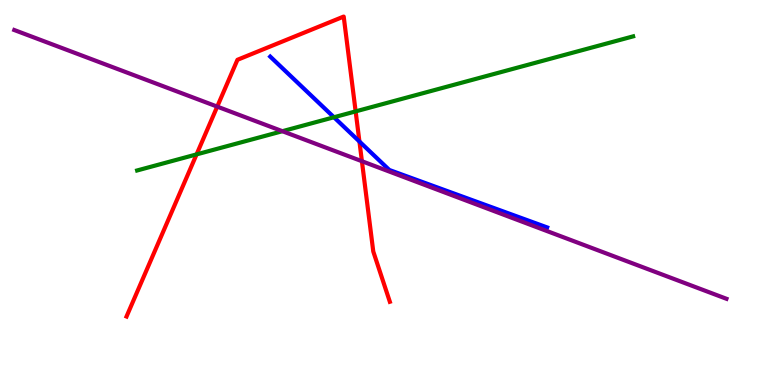[{'lines': ['blue', 'red'], 'intersections': [{'x': 4.64, 'y': 6.32}]}, {'lines': ['green', 'red'], 'intersections': [{'x': 2.54, 'y': 5.99}, {'x': 4.59, 'y': 7.11}]}, {'lines': ['purple', 'red'], 'intersections': [{'x': 2.8, 'y': 7.23}, {'x': 4.67, 'y': 5.81}]}, {'lines': ['blue', 'green'], 'intersections': [{'x': 4.31, 'y': 6.95}]}, {'lines': ['blue', 'purple'], 'intersections': []}, {'lines': ['green', 'purple'], 'intersections': [{'x': 3.64, 'y': 6.59}]}]